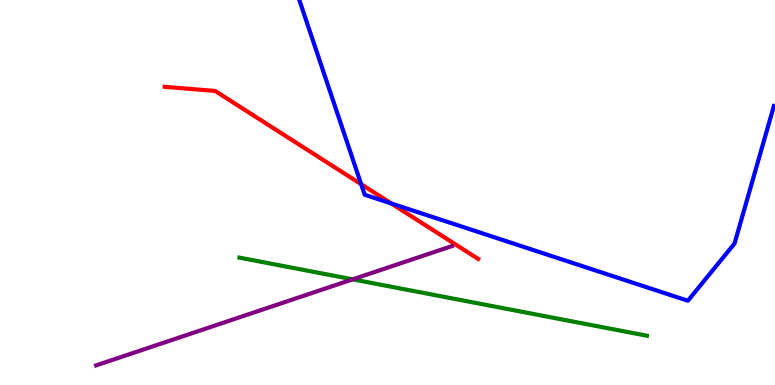[{'lines': ['blue', 'red'], 'intersections': [{'x': 4.66, 'y': 5.22}, {'x': 5.05, 'y': 4.72}]}, {'lines': ['green', 'red'], 'intersections': []}, {'lines': ['purple', 'red'], 'intersections': []}, {'lines': ['blue', 'green'], 'intersections': []}, {'lines': ['blue', 'purple'], 'intersections': []}, {'lines': ['green', 'purple'], 'intersections': [{'x': 4.55, 'y': 2.74}]}]